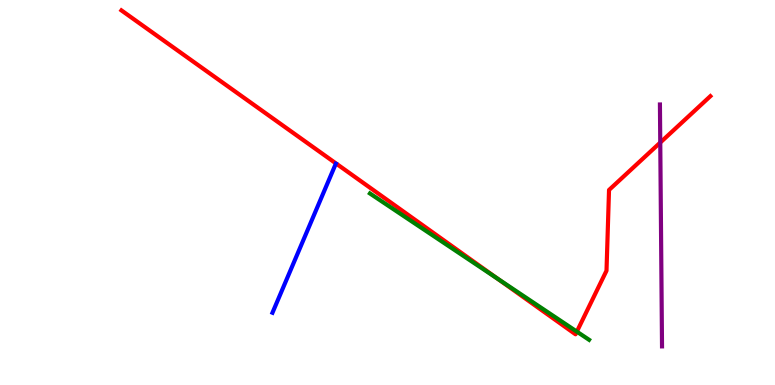[{'lines': ['blue', 'red'], 'intersections': []}, {'lines': ['green', 'red'], 'intersections': [{'x': 6.42, 'y': 2.76}, {'x': 7.44, 'y': 1.39}]}, {'lines': ['purple', 'red'], 'intersections': [{'x': 8.52, 'y': 6.3}]}, {'lines': ['blue', 'green'], 'intersections': []}, {'lines': ['blue', 'purple'], 'intersections': []}, {'lines': ['green', 'purple'], 'intersections': []}]